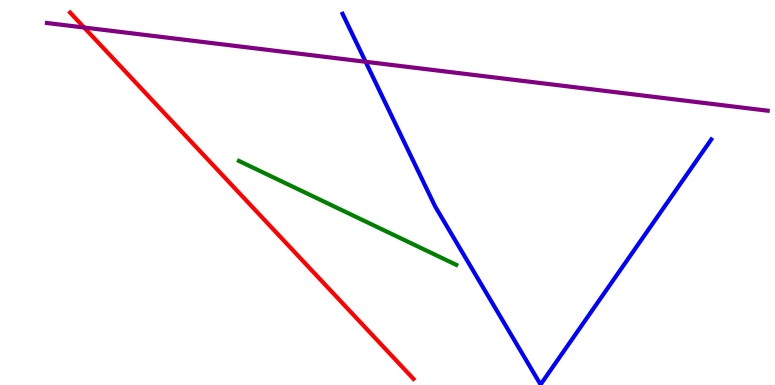[{'lines': ['blue', 'red'], 'intersections': []}, {'lines': ['green', 'red'], 'intersections': []}, {'lines': ['purple', 'red'], 'intersections': [{'x': 1.09, 'y': 9.29}]}, {'lines': ['blue', 'green'], 'intersections': []}, {'lines': ['blue', 'purple'], 'intersections': [{'x': 4.72, 'y': 8.4}]}, {'lines': ['green', 'purple'], 'intersections': []}]